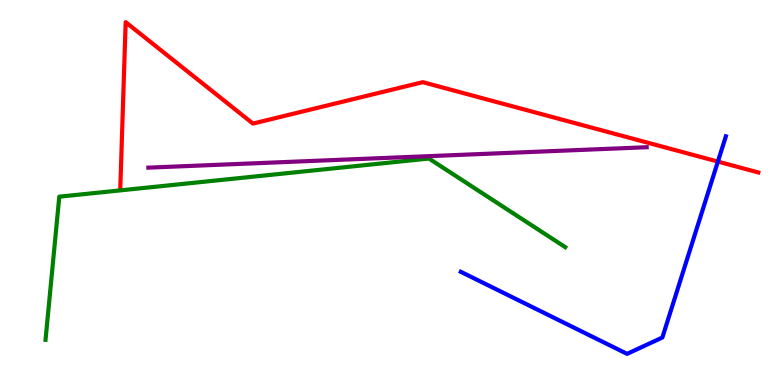[{'lines': ['blue', 'red'], 'intersections': [{'x': 9.26, 'y': 5.8}]}, {'lines': ['green', 'red'], 'intersections': []}, {'lines': ['purple', 'red'], 'intersections': []}, {'lines': ['blue', 'green'], 'intersections': []}, {'lines': ['blue', 'purple'], 'intersections': []}, {'lines': ['green', 'purple'], 'intersections': []}]